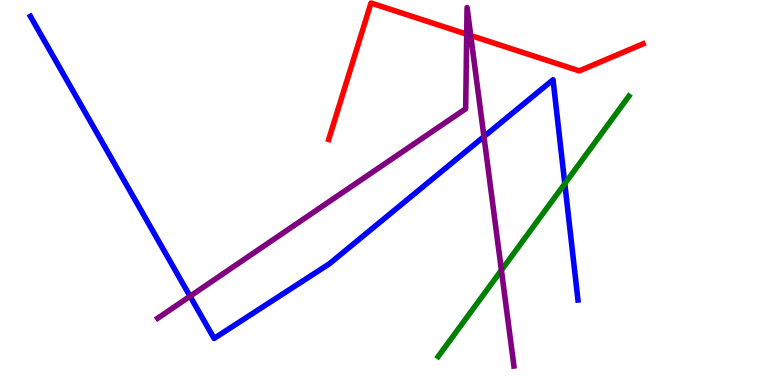[{'lines': ['blue', 'red'], 'intersections': []}, {'lines': ['green', 'red'], 'intersections': []}, {'lines': ['purple', 'red'], 'intersections': [{'x': 6.02, 'y': 9.11}, {'x': 6.07, 'y': 9.08}]}, {'lines': ['blue', 'green'], 'intersections': [{'x': 7.29, 'y': 5.23}]}, {'lines': ['blue', 'purple'], 'intersections': [{'x': 2.45, 'y': 2.31}, {'x': 6.24, 'y': 6.45}]}, {'lines': ['green', 'purple'], 'intersections': [{'x': 6.47, 'y': 2.98}]}]